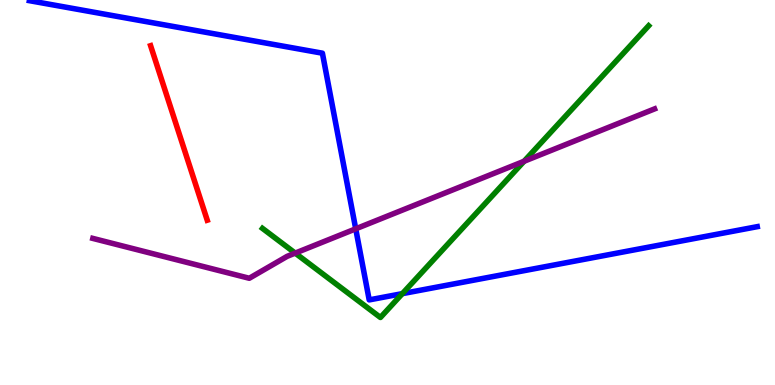[{'lines': ['blue', 'red'], 'intersections': []}, {'lines': ['green', 'red'], 'intersections': []}, {'lines': ['purple', 'red'], 'intersections': []}, {'lines': ['blue', 'green'], 'intersections': [{'x': 5.19, 'y': 2.37}]}, {'lines': ['blue', 'purple'], 'intersections': [{'x': 4.59, 'y': 4.06}]}, {'lines': ['green', 'purple'], 'intersections': [{'x': 3.81, 'y': 3.43}, {'x': 6.76, 'y': 5.81}]}]